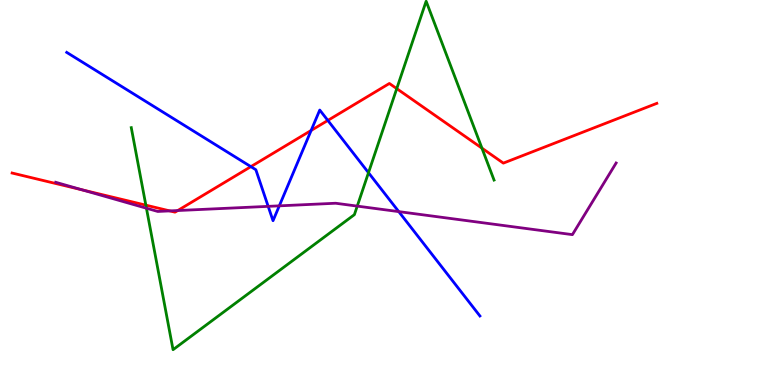[{'lines': ['blue', 'red'], 'intersections': [{'x': 3.24, 'y': 5.67}, {'x': 4.01, 'y': 6.61}, {'x': 4.23, 'y': 6.87}]}, {'lines': ['green', 'red'], 'intersections': [{'x': 1.88, 'y': 4.67}, {'x': 5.12, 'y': 7.7}, {'x': 6.22, 'y': 6.15}]}, {'lines': ['purple', 'red'], 'intersections': [{'x': 1.06, 'y': 5.07}, {'x': 2.19, 'y': 4.52}, {'x': 2.29, 'y': 4.53}]}, {'lines': ['blue', 'green'], 'intersections': [{'x': 4.75, 'y': 5.51}]}, {'lines': ['blue', 'purple'], 'intersections': [{'x': 3.46, 'y': 4.64}, {'x': 3.6, 'y': 4.65}, {'x': 5.15, 'y': 4.5}]}, {'lines': ['green', 'purple'], 'intersections': [{'x': 1.89, 'y': 4.59}, {'x': 4.61, 'y': 4.65}]}]